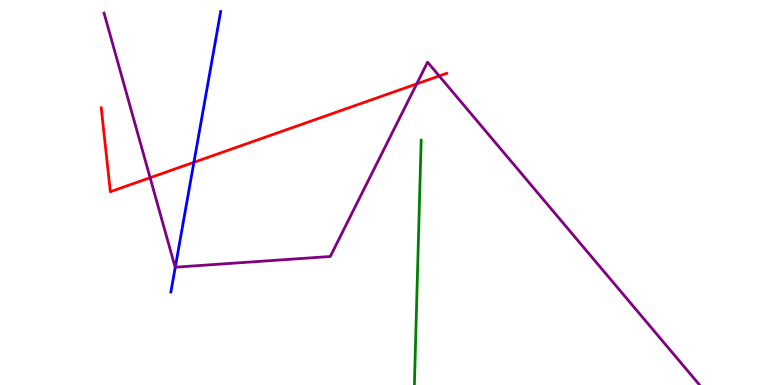[{'lines': ['blue', 'red'], 'intersections': [{'x': 2.5, 'y': 5.78}]}, {'lines': ['green', 'red'], 'intersections': []}, {'lines': ['purple', 'red'], 'intersections': [{'x': 1.94, 'y': 5.38}, {'x': 5.38, 'y': 7.82}, {'x': 5.67, 'y': 8.03}]}, {'lines': ['blue', 'green'], 'intersections': []}, {'lines': ['blue', 'purple'], 'intersections': [{'x': 2.26, 'y': 3.06}]}, {'lines': ['green', 'purple'], 'intersections': []}]